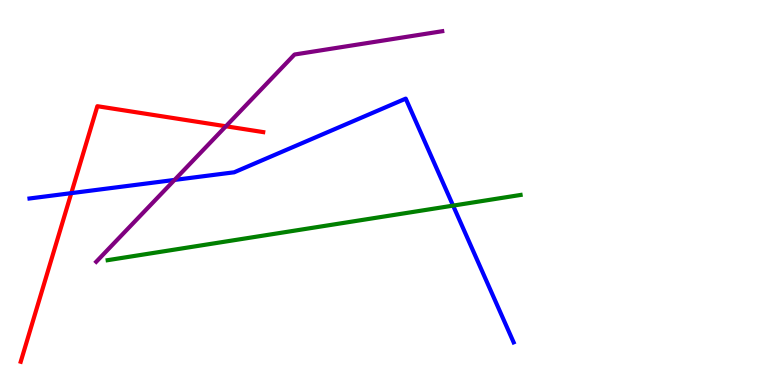[{'lines': ['blue', 'red'], 'intersections': [{'x': 0.92, 'y': 4.98}]}, {'lines': ['green', 'red'], 'intersections': []}, {'lines': ['purple', 'red'], 'intersections': [{'x': 2.91, 'y': 6.72}]}, {'lines': ['blue', 'green'], 'intersections': [{'x': 5.85, 'y': 4.66}]}, {'lines': ['blue', 'purple'], 'intersections': [{'x': 2.25, 'y': 5.33}]}, {'lines': ['green', 'purple'], 'intersections': []}]